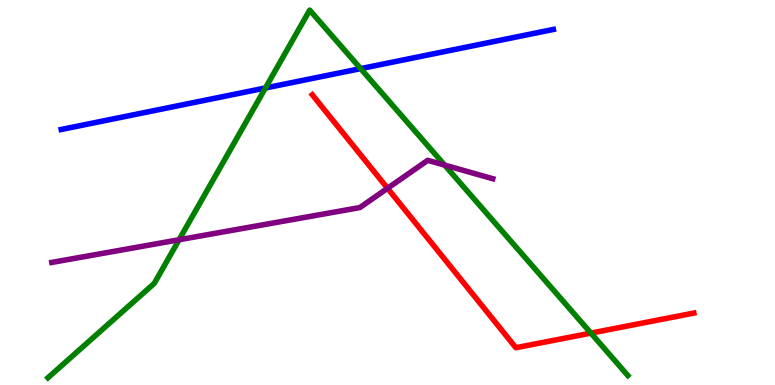[{'lines': ['blue', 'red'], 'intersections': []}, {'lines': ['green', 'red'], 'intersections': [{'x': 7.62, 'y': 1.35}]}, {'lines': ['purple', 'red'], 'intersections': [{'x': 5.0, 'y': 5.11}]}, {'lines': ['blue', 'green'], 'intersections': [{'x': 3.42, 'y': 7.71}, {'x': 4.65, 'y': 8.22}]}, {'lines': ['blue', 'purple'], 'intersections': []}, {'lines': ['green', 'purple'], 'intersections': [{'x': 2.31, 'y': 3.77}, {'x': 5.74, 'y': 5.71}]}]